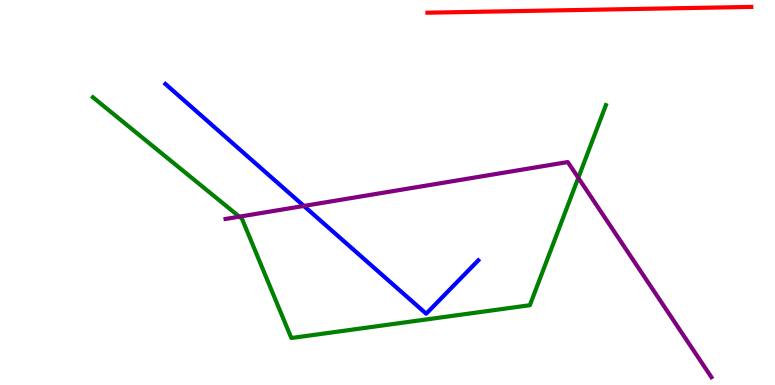[{'lines': ['blue', 'red'], 'intersections': []}, {'lines': ['green', 'red'], 'intersections': []}, {'lines': ['purple', 'red'], 'intersections': []}, {'lines': ['blue', 'green'], 'intersections': []}, {'lines': ['blue', 'purple'], 'intersections': [{'x': 3.92, 'y': 4.65}]}, {'lines': ['green', 'purple'], 'intersections': [{'x': 3.09, 'y': 4.37}, {'x': 7.46, 'y': 5.38}]}]